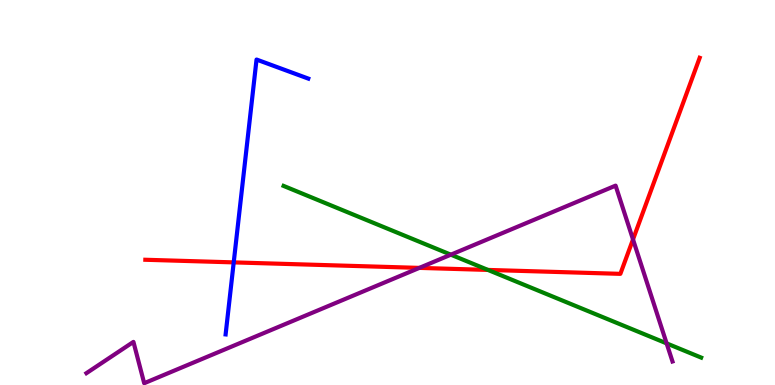[{'lines': ['blue', 'red'], 'intersections': [{'x': 3.02, 'y': 3.18}]}, {'lines': ['green', 'red'], 'intersections': [{'x': 6.3, 'y': 2.99}]}, {'lines': ['purple', 'red'], 'intersections': [{'x': 5.41, 'y': 3.04}, {'x': 8.17, 'y': 3.78}]}, {'lines': ['blue', 'green'], 'intersections': []}, {'lines': ['blue', 'purple'], 'intersections': []}, {'lines': ['green', 'purple'], 'intersections': [{'x': 5.82, 'y': 3.38}, {'x': 8.6, 'y': 1.08}]}]